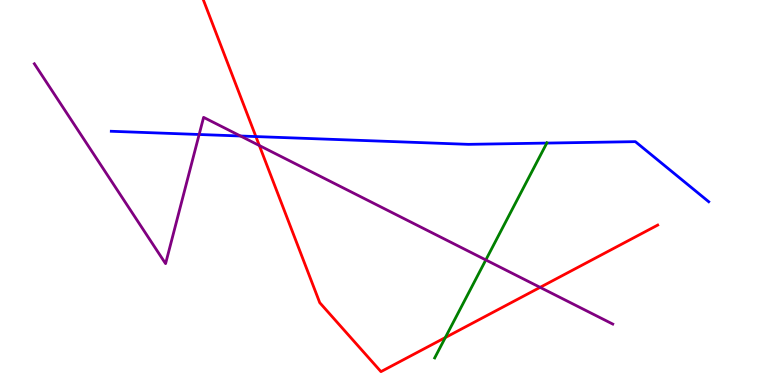[{'lines': ['blue', 'red'], 'intersections': [{'x': 3.3, 'y': 6.45}]}, {'lines': ['green', 'red'], 'intersections': [{'x': 5.75, 'y': 1.23}]}, {'lines': ['purple', 'red'], 'intersections': [{'x': 3.35, 'y': 6.22}, {'x': 6.97, 'y': 2.54}]}, {'lines': ['blue', 'green'], 'intersections': [{'x': 7.06, 'y': 6.28}]}, {'lines': ['blue', 'purple'], 'intersections': [{'x': 2.57, 'y': 6.51}, {'x': 3.1, 'y': 6.47}]}, {'lines': ['green', 'purple'], 'intersections': [{'x': 6.27, 'y': 3.25}]}]